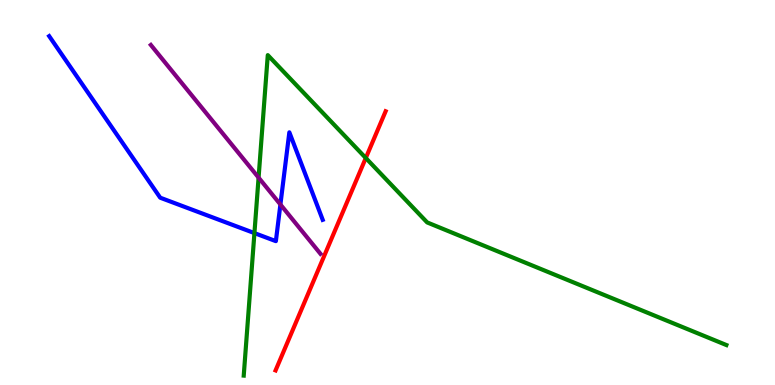[{'lines': ['blue', 'red'], 'intersections': []}, {'lines': ['green', 'red'], 'intersections': [{'x': 4.72, 'y': 5.9}]}, {'lines': ['purple', 'red'], 'intersections': []}, {'lines': ['blue', 'green'], 'intersections': [{'x': 3.28, 'y': 3.95}]}, {'lines': ['blue', 'purple'], 'intersections': [{'x': 3.62, 'y': 4.69}]}, {'lines': ['green', 'purple'], 'intersections': [{'x': 3.34, 'y': 5.39}]}]